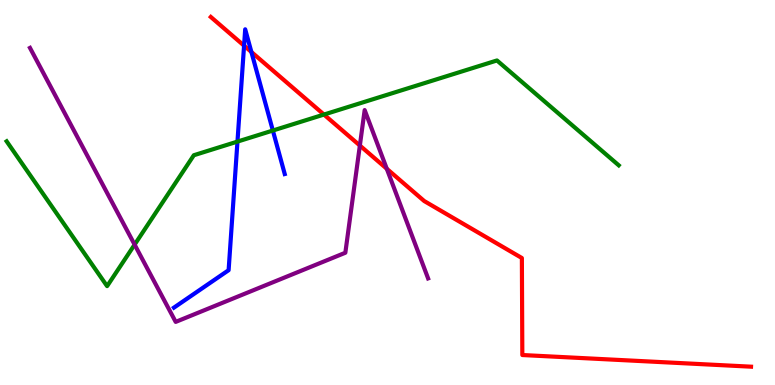[{'lines': ['blue', 'red'], 'intersections': [{'x': 3.15, 'y': 8.81}, {'x': 3.24, 'y': 8.65}]}, {'lines': ['green', 'red'], 'intersections': [{'x': 4.18, 'y': 7.02}]}, {'lines': ['purple', 'red'], 'intersections': [{'x': 4.64, 'y': 6.22}, {'x': 4.99, 'y': 5.62}]}, {'lines': ['blue', 'green'], 'intersections': [{'x': 3.06, 'y': 6.32}, {'x': 3.52, 'y': 6.61}]}, {'lines': ['blue', 'purple'], 'intersections': []}, {'lines': ['green', 'purple'], 'intersections': [{'x': 1.74, 'y': 3.65}]}]